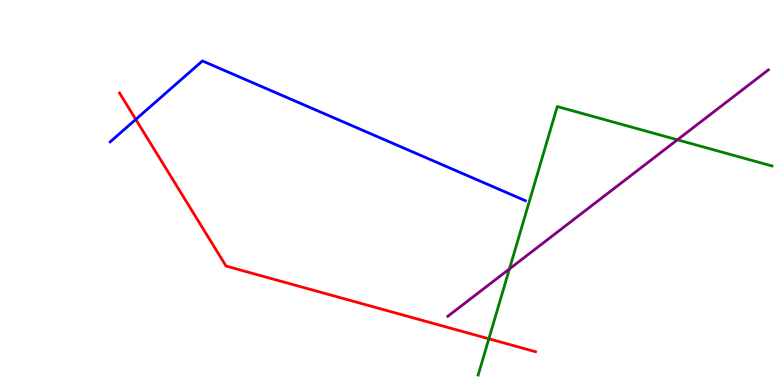[{'lines': ['blue', 'red'], 'intersections': [{'x': 1.75, 'y': 6.9}]}, {'lines': ['green', 'red'], 'intersections': [{'x': 6.31, 'y': 1.2}]}, {'lines': ['purple', 'red'], 'intersections': []}, {'lines': ['blue', 'green'], 'intersections': []}, {'lines': ['blue', 'purple'], 'intersections': []}, {'lines': ['green', 'purple'], 'intersections': [{'x': 6.57, 'y': 3.01}, {'x': 8.74, 'y': 6.37}]}]